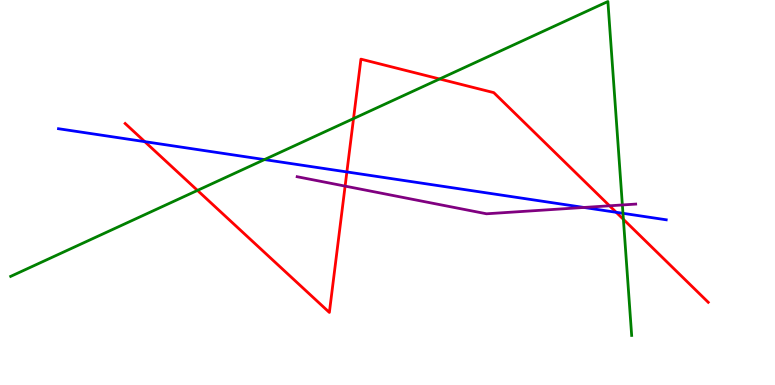[{'lines': ['blue', 'red'], 'intersections': [{'x': 1.87, 'y': 6.32}, {'x': 4.48, 'y': 5.53}, {'x': 7.95, 'y': 4.49}]}, {'lines': ['green', 'red'], 'intersections': [{'x': 2.55, 'y': 5.05}, {'x': 4.56, 'y': 6.92}, {'x': 5.67, 'y': 7.95}, {'x': 8.04, 'y': 4.3}]}, {'lines': ['purple', 'red'], 'intersections': [{'x': 4.45, 'y': 5.17}, {'x': 7.86, 'y': 4.65}]}, {'lines': ['blue', 'green'], 'intersections': [{'x': 3.41, 'y': 5.85}, {'x': 8.04, 'y': 4.46}]}, {'lines': ['blue', 'purple'], 'intersections': [{'x': 7.53, 'y': 4.61}]}, {'lines': ['green', 'purple'], 'intersections': [{'x': 8.03, 'y': 4.68}]}]